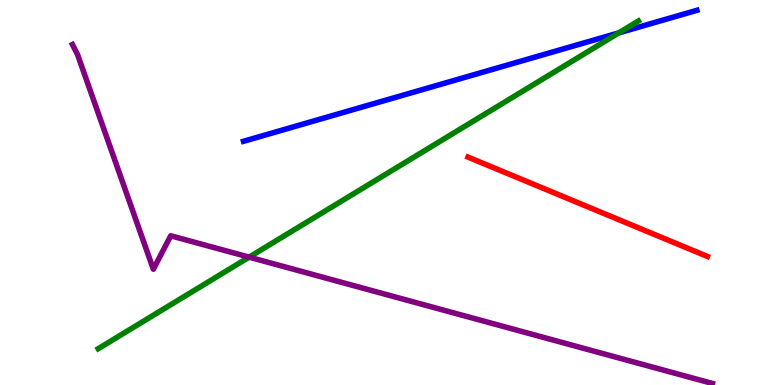[{'lines': ['blue', 'red'], 'intersections': []}, {'lines': ['green', 'red'], 'intersections': []}, {'lines': ['purple', 'red'], 'intersections': []}, {'lines': ['blue', 'green'], 'intersections': [{'x': 7.98, 'y': 9.15}]}, {'lines': ['blue', 'purple'], 'intersections': []}, {'lines': ['green', 'purple'], 'intersections': [{'x': 3.21, 'y': 3.32}]}]